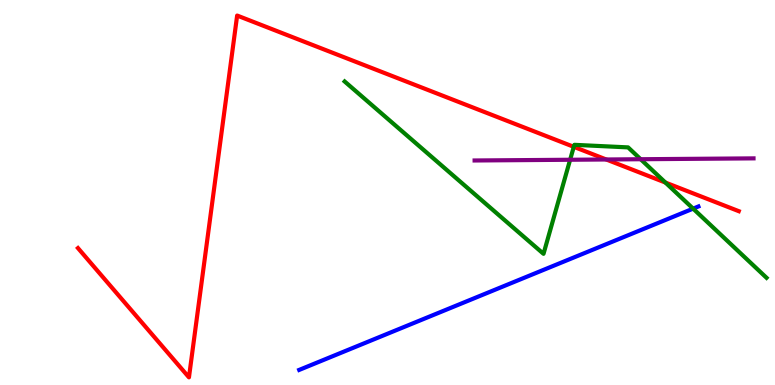[{'lines': ['blue', 'red'], 'intersections': []}, {'lines': ['green', 'red'], 'intersections': [{'x': 7.4, 'y': 6.19}, {'x': 8.59, 'y': 5.26}]}, {'lines': ['purple', 'red'], 'intersections': [{'x': 7.82, 'y': 5.86}]}, {'lines': ['blue', 'green'], 'intersections': [{'x': 8.94, 'y': 4.58}]}, {'lines': ['blue', 'purple'], 'intersections': []}, {'lines': ['green', 'purple'], 'intersections': [{'x': 7.36, 'y': 5.85}, {'x': 8.27, 'y': 5.86}]}]